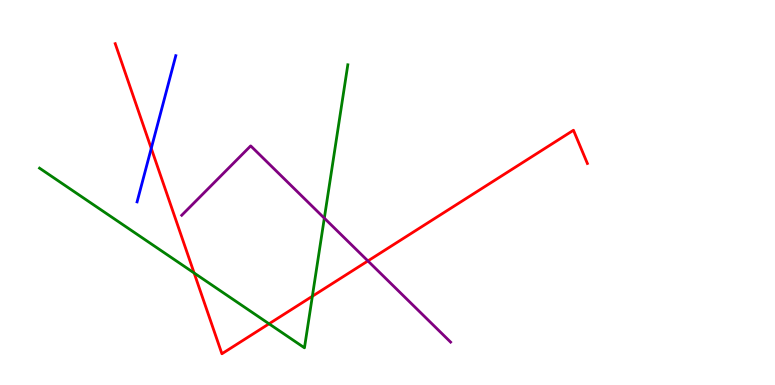[{'lines': ['blue', 'red'], 'intersections': [{'x': 1.95, 'y': 6.15}]}, {'lines': ['green', 'red'], 'intersections': [{'x': 2.5, 'y': 2.91}, {'x': 3.47, 'y': 1.59}, {'x': 4.03, 'y': 2.31}]}, {'lines': ['purple', 'red'], 'intersections': [{'x': 4.75, 'y': 3.22}]}, {'lines': ['blue', 'green'], 'intersections': []}, {'lines': ['blue', 'purple'], 'intersections': []}, {'lines': ['green', 'purple'], 'intersections': [{'x': 4.18, 'y': 4.33}]}]